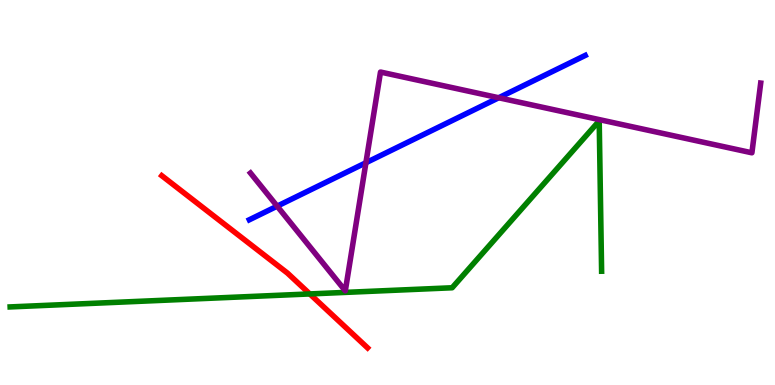[{'lines': ['blue', 'red'], 'intersections': []}, {'lines': ['green', 'red'], 'intersections': [{'x': 4.0, 'y': 2.37}]}, {'lines': ['purple', 'red'], 'intersections': []}, {'lines': ['blue', 'green'], 'intersections': []}, {'lines': ['blue', 'purple'], 'intersections': [{'x': 3.58, 'y': 4.65}, {'x': 4.72, 'y': 5.77}, {'x': 6.44, 'y': 7.46}]}, {'lines': ['green', 'purple'], 'intersections': []}]